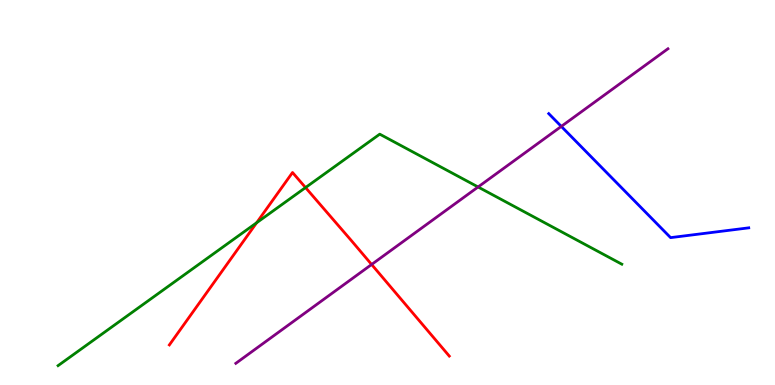[{'lines': ['blue', 'red'], 'intersections': []}, {'lines': ['green', 'red'], 'intersections': [{'x': 3.31, 'y': 4.21}, {'x': 3.94, 'y': 5.13}]}, {'lines': ['purple', 'red'], 'intersections': [{'x': 4.8, 'y': 3.13}]}, {'lines': ['blue', 'green'], 'intersections': []}, {'lines': ['blue', 'purple'], 'intersections': [{'x': 7.24, 'y': 6.72}]}, {'lines': ['green', 'purple'], 'intersections': [{'x': 6.17, 'y': 5.14}]}]